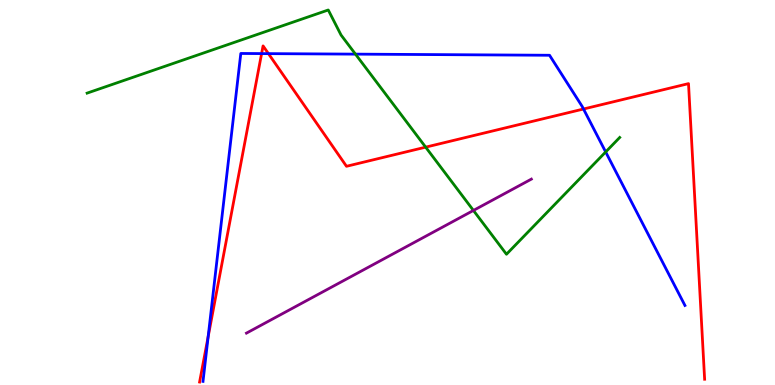[{'lines': ['blue', 'red'], 'intersections': [{'x': 2.69, 'y': 1.26}, {'x': 3.38, 'y': 8.61}, {'x': 3.46, 'y': 8.61}, {'x': 7.53, 'y': 7.17}]}, {'lines': ['green', 'red'], 'intersections': [{'x': 5.49, 'y': 6.18}]}, {'lines': ['purple', 'red'], 'intersections': []}, {'lines': ['blue', 'green'], 'intersections': [{'x': 4.59, 'y': 8.59}, {'x': 7.82, 'y': 6.05}]}, {'lines': ['blue', 'purple'], 'intersections': []}, {'lines': ['green', 'purple'], 'intersections': [{'x': 6.11, 'y': 4.53}]}]